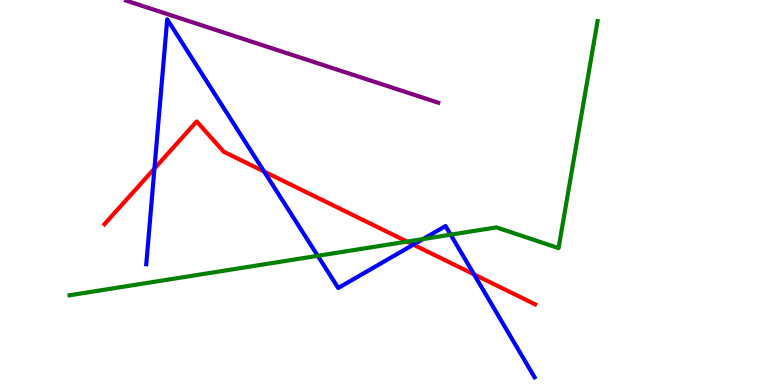[{'lines': ['blue', 'red'], 'intersections': [{'x': 1.99, 'y': 5.62}, {'x': 3.41, 'y': 5.54}, {'x': 5.33, 'y': 3.65}, {'x': 6.12, 'y': 2.87}]}, {'lines': ['green', 'red'], 'intersections': [{'x': 5.25, 'y': 3.72}]}, {'lines': ['purple', 'red'], 'intersections': []}, {'lines': ['blue', 'green'], 'intersections': [{'x': 4.1, 'y': 3.36}, {'x': 5.46, 'y': 3.79}, {'x': 5.82, 'y': 3.9}]}, {'lines': ['blue', 'purple'], 'intersections': []}, {'lines': ['green', 'purple'], 'intersections': []}]